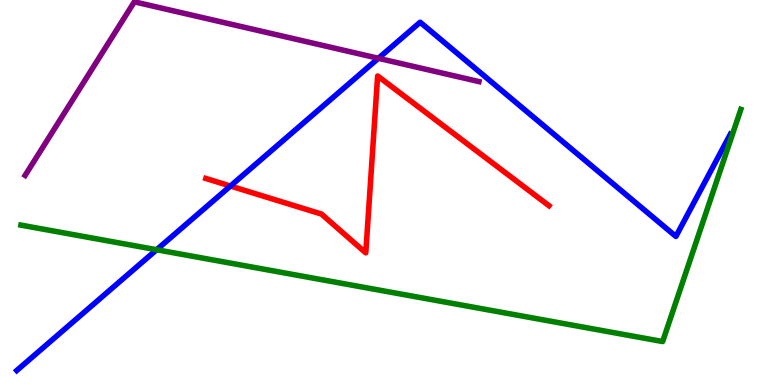[{'lines': ['blue', 'red'], 'intersections': [{'x': 2.97, 'y': 5.17}]}, {'lines': ['green', 'red'], 'intersections': []}, {'lines': ['purple', 'red'], 'intersections': []}, {'lines': ['blue', 'green'], 'intersections': [{'x': 2.02, 'y': 3.51}]}, {'lines': ['blue', 'purple'], 'intersections': [{'x': 4.88, 'y': 8.49}]}, {'lines': ['green', 'purple'], 'intersections': []}]